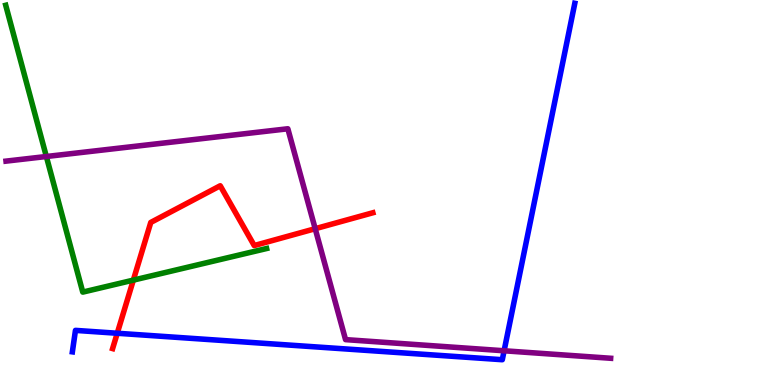[{'lines': ['blue', 'red'], 'intersections': [{'x': 1.51, 'y': 1.34}]}, {'lines': ['green', 'red'], 'intersections': [{'x': 1.72, 'y': 2.72}]}, {'lines': ['purple', 'red'], 'intersections': [{'x': 4.07, 'y': 4.06}]}, {'lines': ['blue', 'green'], 'intersections': []}, {'lines': ['blue', 'purple'], 'intersections': [{'x': 6.5, 'y': 0.889}]}, {'lines': ['green', 'purple'], 'intersections': [{'x': 0.598, 'y': 5.94}]}]